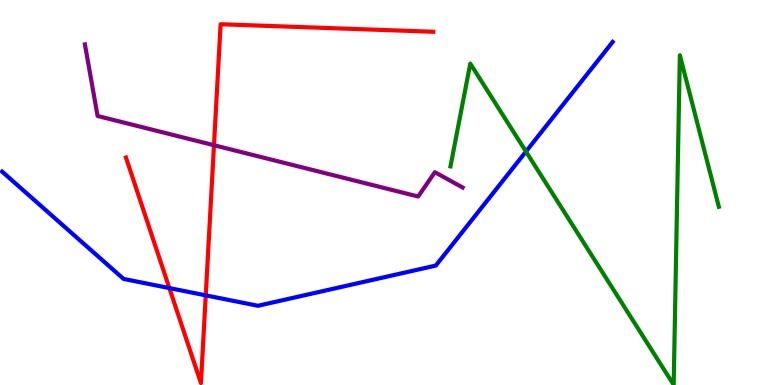[{'lines': ['blue', 'red'], 'intersections': [{'x': 2.19, 'y': 2.52}, {'x': 2.65, 'y': 2.33}]}, {'lines': ['green', 'red'], 'intersections': []}, {'lines': ['purple', 'red'], 'intersections': [{'x': 2.76, 'y': 6.23}]}, {'lines': ['blue', 'green'], 'intersections': [{'x': 6.79, 'y': 6.06}]}, {'lines': ['blue', 'purple'], 'intersections': []}, {'lines': ['green', 'purple'], 'intersections': []}]